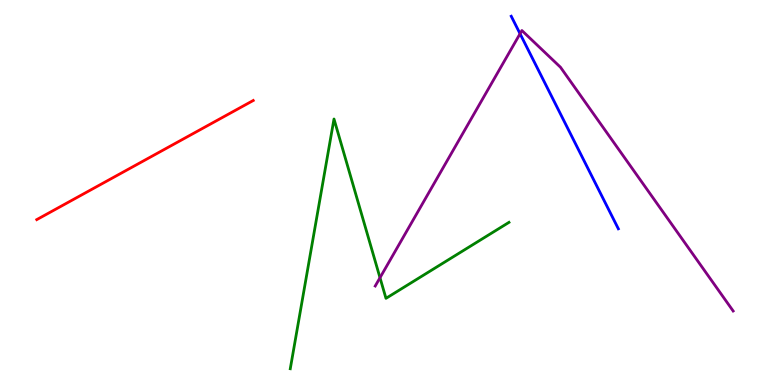[{'lines': ['blue', 'red'], 'intersections': []}, {'lines': ['green', 'red'], 'intersections': []}, {'lines': ['purple', 'red'], 'intersections': []}, {'lines': ['blue', 'green'], 'intersections': []}, {'lines': ['blue', 'purple'], 'intersections': [{'x': 6.71, 'y': 9.12}]}, {'lines': ['green', 'purple'], 'intersections': [{'x': 4.9, 'y': 2.79}]}]